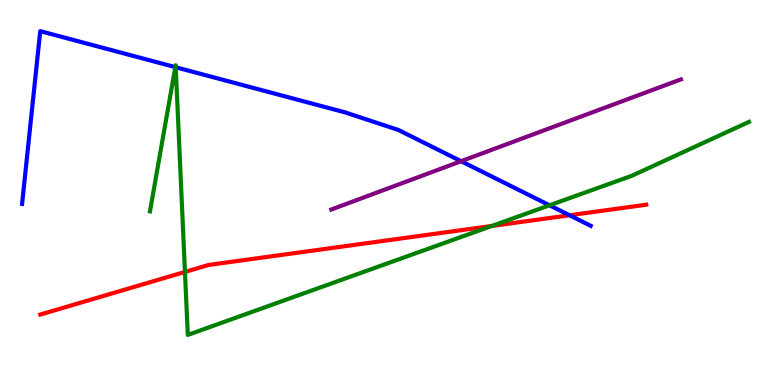[{'lines': ['blue', 'red'], 'intersections': [{'x': 7.35, 'y': 4.41}]}, {'lines': ['green', 'red'], 'intersections': [{'x': 2.39, 'y': 2.94}, {'x': 6.35, 'y': 4.13}]}, {'lines': ['purple', 'red'], 'intersections': []}, {'lines': ['blue', 'green'], 'intersections': [{'x': 2.26, 'y': 8.26}, {'x': 2.27, 'y': 8.25}, {'x': 7.09, 'y': 4.67}]}, {'lines': ['blue', 'purple'], 'intersections': [{'x': 5.95, 'y': 5.81}]}, {'lines': ['green', 'purple'], 'intersections': []}]